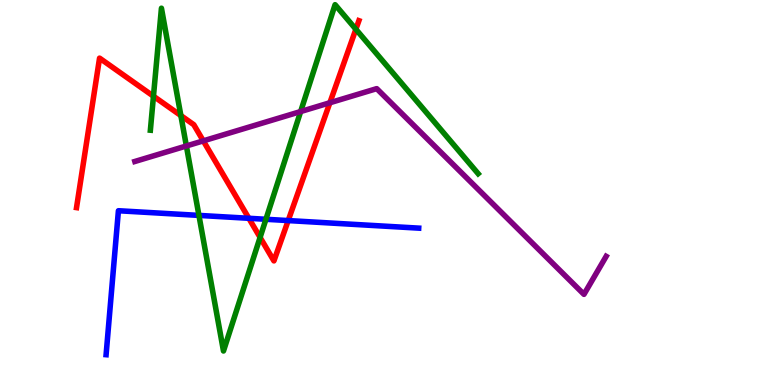[{'lines': ['blue', 'red'], 'intersections': [{'x': 3.21, 'y': 4.33}, {'x': 3.72, 'y': 4.27}]}, {'lines': ['green', 'red'], 'intersections': [{'x': 1.98, 'y': 7.5}, {'x': 2.33, 'y': 7.0}, {'x': 3.36, 'y': 3.83}, {'x': 4.59, 'y': 9.24}]}, {'lines': ['purple', 'red'], 'intersections': [{'x': 2.62, 'y': 6.34}, {'x': 4.26, 'y': 7.33}]}, {'lines': ['blue', 'green'], 'intersections': [{'x': 2.57, 'y': 4.41}, {'x': 3.43, 'y': 4.3}]}, {'lines': ['blue', 'purple'], 'intersections': []}, {'lines': ['green', 'purple'], 'intersections': [{'x': 2.4, 'y': 6.21}, {'x': 3.88, 'y': 7.1}]}]